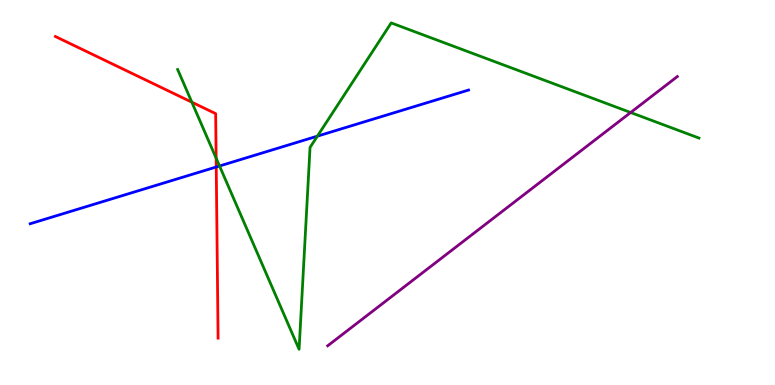[{'lines': ['blue', 'red'], 'intersections': [{'x': 2.79, 'y': 5.66}]}, {'lines': ['green', 'red'], 'intersections': [{'x': 2.48, 'y': 7.35}, {'x': 2.79, 'y': 5.89}]}, {'lines': ['purple', 'red'], 'intersections': []}, {'lines': ['blue', 'green'], 'intersections': [{'x': 2.83, 'y': 5.69}, {'x': 4.1, 'y': 6.46}]}, {'lines': ['blue', 'purple'], 'intersections': []}, {'lines': ['green', 'purple'], 'intersections': [{'x': 8.14, 'y': 7.08}]}]